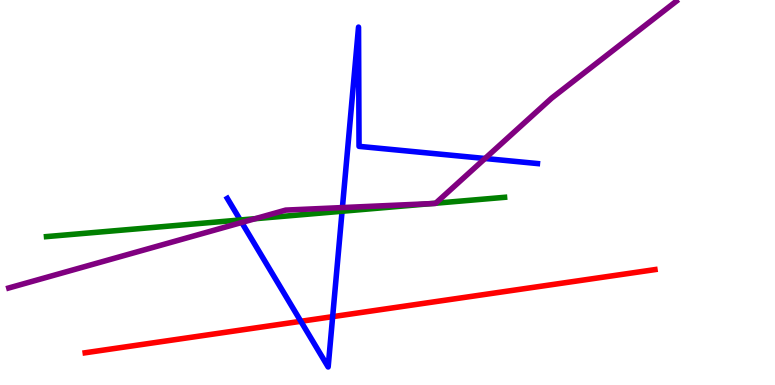[{'lines': ['blue', 'red'], 'intersections': [{'x': 3.88, 'y': 1.65}, {'x': 4.29, 'y': 1.78}]}, {'lines': ['green', 'red'], 'intersections': []}, {'lines': ['purple', 'red'], 'intersections': []}, {'lines': ['blue', 'green'], 'intersections': [{'x': 3.1, 'y': 4.29}, {'x': 4.41, 'y': 4.51}]}, {'lines': ['blue', 'purple'], 'intersections': [{'x': 3.12, 'y': 4.22}, {'x': 4.42, 'y': 4.61}, {'x': 6.26, 'y': 5.88}]}, {'lines': ['green', 'purple'], 'intersections': [{'x': 3.29, 'y': 4.32}, {'x': 5.56, 'y': 4.71}, {'x': 5.62, 'y': 4.72}]}]